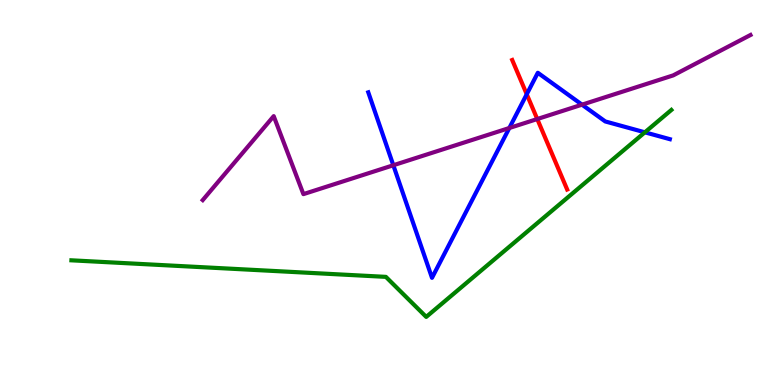[{'lines': ['blue', 'red'], 'intersections': [{'x': 6.8, 'y': 7.55}]}, {'lines': ['green', 'red'], 'intersections': []}, {'lines': ['purple', 'red'], 'intersections': [{'x': 6.93, 'y': 6.91}]}, {'lines': ['blue', 'green'], 'intersections': [{'x': 8.32, 'y': 6.56}]}, {'lines': ['blue', 'purple'], 'intersections': [{'x': 5.08, 'y': 5.71}, {'x': 6.57, 'y': 6.68}, {'x': 7.51, 'y': 7.28}]}, {'lines': ['green', 'purple'], 'intersections': []}]